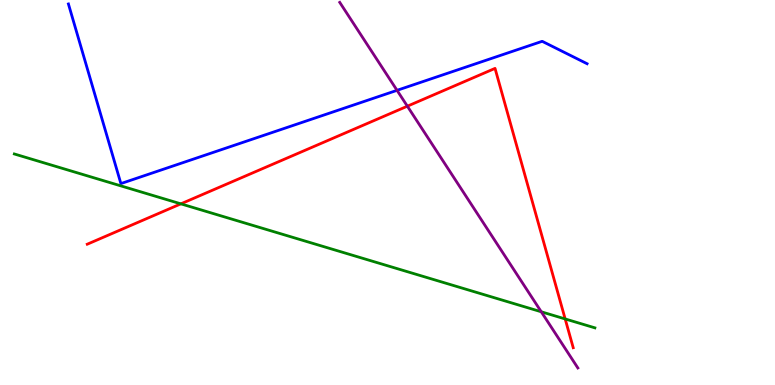[{'lines': ['blue', 'red'], 'intersections': []}, {'lines': ['green', 'red'], 'intersections': [{'x': 2.33, 'y': 4.71}, {'x': 7.29, 'y': 1.72}]}, {'lines': ['purple', 'red'], 'intersections': [{'x': 5.26, 'y': 7.24}]}, {'lines': ['blue', 'green'], 'intersections': []}, {'lines': ['blue', 'purple'], 'intersections': [{'x': 5.12, 'y': 7.65}]}, {'lines': ['green', 'purple'], 'intersections': [{'x': 6.98, 'y': 1.9}]}]